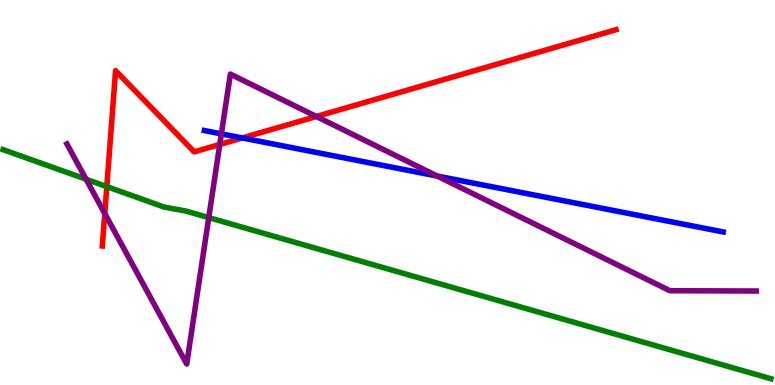[{'lines': ['blue', 'red'], 'intersections': [{'x': 3.13, 'y': 6.42}]}, {'lines': ['green', 'red'], 'intersections': [{'x': 1.38, 'y': 5.15}]}, {'lines': ['purple', 'red'], 'intersections': [{'x': 1.35, 'y': 4.45}, {'x': 2.84, 'y': 6.25}, {'x': 4.08, 'y': 6.97}]}, {'lines': ['blue', 'green'], 'intersections': []}, {'lines': ['blue', 'purple'], 'intersections': [{'x': 2.86, 'y': 6.52}, {'x': 5.64, 'y': 5.43}]}, {'lines': ['green', 'purple'], 'intersections': [{'x': 1.11, 'y': 5.34}, {'x': 2.69, 'y': 4.35}]}]